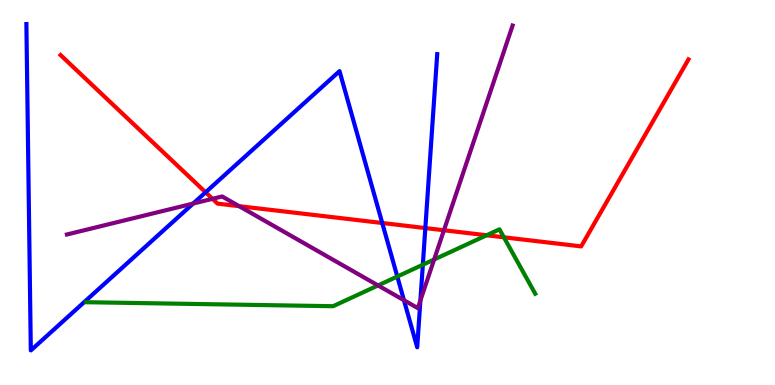[{'lines': ['blue', 'red'], 'intersections': [{'x': 2.65, 'y': 5.01}, {'x': 4.93, 'y': 4.21}, {'x': 5.49, 'y': 4.08}]}, {'lines': ['green', 'red'], 'intersections': [{'x': 6.28, 'y': 3.89}, {'x': 6.5, 'y': 3.84}]}, {'lines': ['purple', 'red'], 'intersections': [{'x': 2.74, 'y': 4.84}, {'x': 3.09, 'y': 4.65}, {'x': 5.73, 'y': 4.02}]}, {'lines': ['blue', 'green'], 'intersections': [{'x': 5.13, 'y': 2.82}, {'x': 5.46, 'y': 3.12}]}, {'lines': ['blue', 'purple'], 'intersections': [{'x': 2.49, 'y': 4.71}, {'x': 5.21, 'y': 2.2}, {'x': 5.42, 'y': 2.2}]}, {'lines': ['green', 'purple'], 'intersections': [{'x': 4.88, 'y': 2.59}, {'x': 5.6, 'y': 3.26}]}]